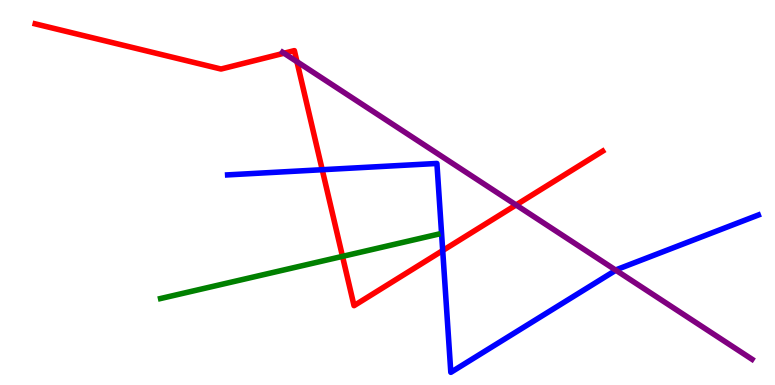[{'lines': ['blue', 'red'], 'intersections': [{'x': 4.16, 'y': 5.59}, {'x': 5.71, 'y': 3.49}]}, {'lines': ['green', 'red'], 'intersections': [{'x': 4.42, 'y': 3.34}]}, {'lines': ['purple', 'red'], 'intersections': [{'x': 3.66, 'y': 8.62}, {'x': 3.83, 'y': 8.4}, {'x': 6.66, 'y': 4.68}]}, {'lines': ['blue', 'green'], 'intersections': []}, {'lines': ['blue', 'purple'], 'intersections': [{'x': 7.95, 'y': 2.98}]}, {'lines': ['green', 'purple'], 'intersections': []}]